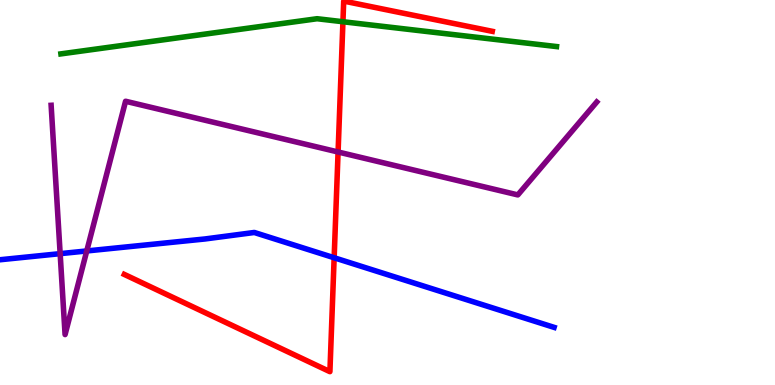[{'lines': ['blue', 'red'], 'intersections': [{'x': 4.31, 'y': 3.31}]}, {'lines': ['green', 'red'], 'intersections': [{'x': 4.42, 'y': 9.44}]}, {'lines': ['purple', 'red'], 'intersections': [{'x': 4.36, 'y': 6.05}]}, {'lines': ['blue', 'green'], 'intersections': []}, {'lines': ['blue', 'purple'], 'intersections': [{'x': 0.776, 'y': 3.41}, {'x': 1.12, 'y': 3.48}]}, {'lines': ['green', 'purple'], 'intersections': []}]